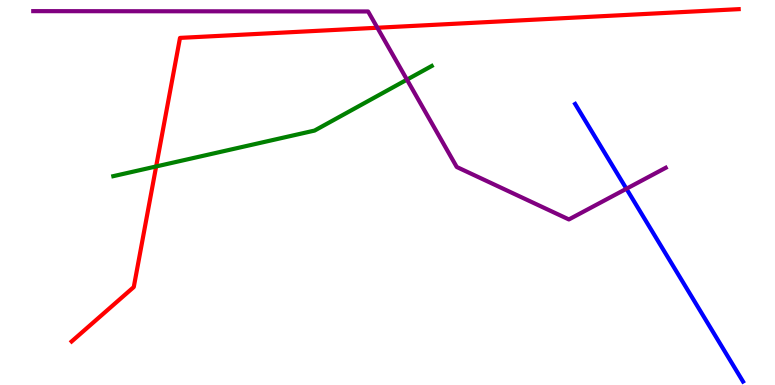[{'lines': ['blue', 'red'], 'intersections': []}, {'lines': ['green', 'red'], 'intersections': [{'x': 2.01, 'y': 5.68}]}, {'lines': ['purple', 'red'], 'intersections': [{'x': 4.87, 'y': 9.28}]}, {'lines': ['blue', 'green'], 'intersections': []}, {'lines': ['blue', 'purple'], 'intersections': [{'x': 8.08, 'y': 5.1}]}, {'lines': ['green', 'purple'], 'intersections': [{'x': 5.25, 'y': 7.93}]}]